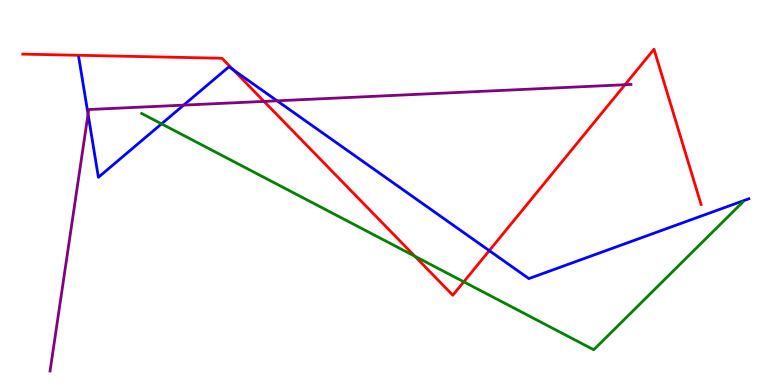[{'lines': ['blue', 'red'], 'intersections': [{'x': 3.01, 'y': 8.18}, {'x': 6.31, 'y': 3.49}]}, {'lines': ['green', 'red'], 'intersections': [{'x': 5.35, 'y': 3.34}, {'x': 5.98, 'y': 2.68}]}, {'lines': ['purple', 'red'], 'intersections': [{'x': 3.41, 'y': 7.37}, {'x': 8.06, 'y': 7.8}]}, {'lines': ['blue', 'green'], 'intersections': [{'x': 2.08, 'y': 6.78}]}, {'lines': ['blue', 'purple'], 'intersections': [{'x': 1.14, 'y': 7.04}, {'x': 2.37, 'y': 7.27}, {'x': 3.58, 'y': 7.38}]}, {'lines': ['green', 'purple'], 'intersections': []}]